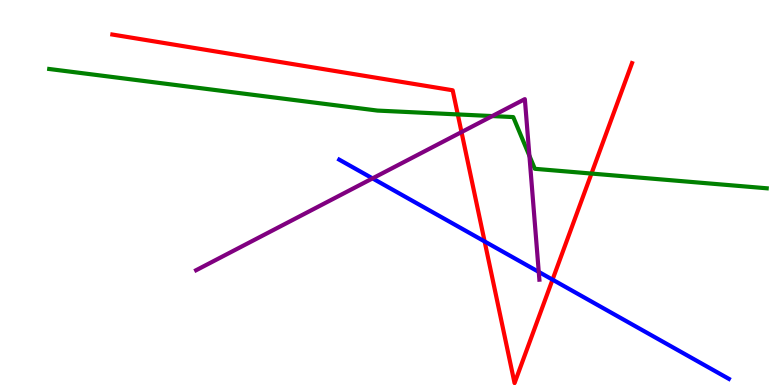[{'lines': ['blue', 'red'], 'intersections': [{'x': 6.25, 'y': 3.73}, {'x': 7.13, 'y': 2.74}]}, {'lines': ['green', 'red'], 'intersections': [{'x': 5.91, 'y': 7.03}, {'x': 7.63, 'y': 5.49}]}, {'lines': ['purple', 'red'], 'intersections': [{'x': 5.95, 'y': 6.57}]}, {'lines': ['blue', 'green'], 'intersections': []}, {'lines': ['blue', 'purple'], 'intersections': [{'x': 4.81, 'y': 5.37}, {'x': 6.95, 'y': 2.94}]}, {'lines': ['green', 'purple'], 'intersections': [{'x': 6.35, 'y': 6.99}, {'x': 6.83, 'y': 5.95}]}]